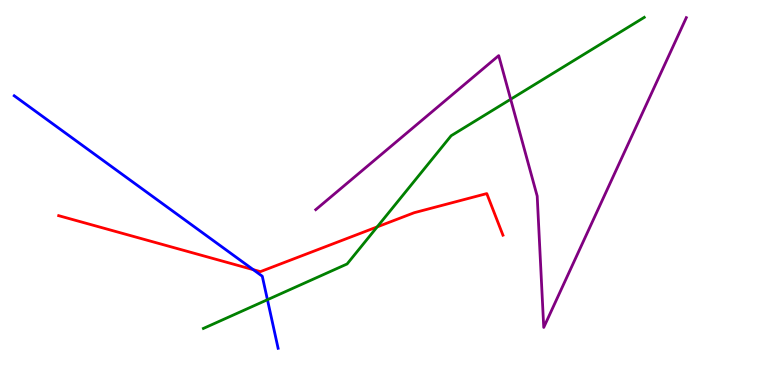[{'lines': ['blue', 'red'], 'intersections': [{'x': 3.27, 'y': 3.0}]}, {'lines': ['green', 'red'], 'intersections': [{'x': 4.87, 'y': 4.11}]}, {'lines': ['purple', 'red'], 'intersections': []}, {'lines': ['blue', 'green'], 'intersections': [{'x': 3.45, 'y': 2.22}]}, {'lines': ['blue', 'purple'], 'intersections': []}, {'lines': ['green', 'purple'], 'intersections': [{'x': 6.59, 'y': 7.42}]}]